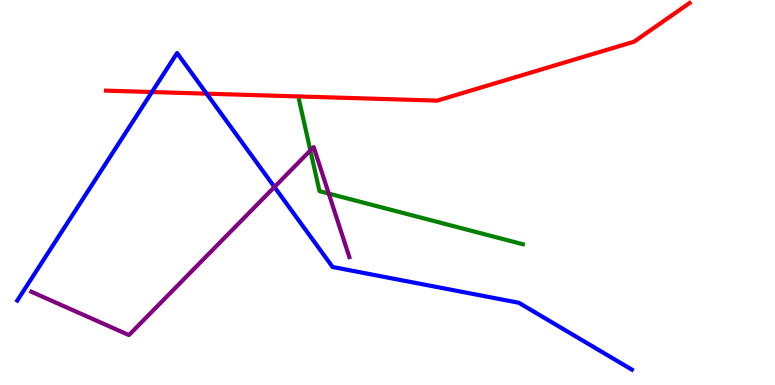[{'lines': ['blue', 'red'], 'intersections': [{'x': 1.96, 'y': 7.61}, {'x': 2.67, 'y': 7.57}]}, {'lines': ['green', 'red'], 'intersections': []}, {'lines': ['purple', 'red'], 'intersections': []}, {'lines': ['blue', 'green'], 'intersections': []}, {'lines': ['blue', 'purple'], 'intersections': [{'x': 3.54, 'y': 5.14}]}, {'lines': ['green', 'purple'], 'intersections': [{'x': 4.0, 'y': 6.09}, {'x': 4.24, 'y': 4.97}]}]